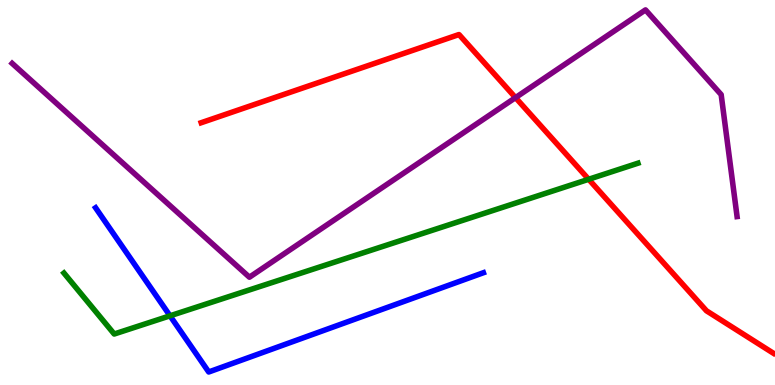[{'lines': ['blue', 'red'], 'intersections': []}, {'lines': ['green', 'red'], 'intersections': [{'x': 7.6, 'y': 5.34}]}, {'lines': ['purple', 'red'], 'intersections': [{'x': 6.65, 'y': 7.46}]}, {'lines': ['blue', 'green'], 'intersections': [{'x': 2.19, 'y': 1.8}]}, {'lines': ['blue', 'purple'], 'intersections': []}, {'lines': ['green', 'purple'], 'intersections': []}]